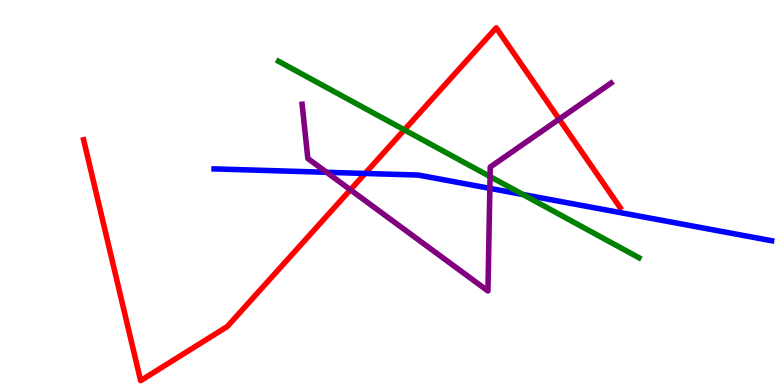[{'lines': ['blue', 'red'], 'intersections': [{'x': 4.71, 'y': 5.49}]}, {'lines': ['green', 'red'], 'intersections': [{'x': 5.22, 'y': 6.63}]}, {'lines': ['purple', 'red'], 'intersections': [{'x': 4.52, 'y': 5.07}, {'x': 7.22, 'y': 6.91}]}, {'lines': ['blue', 'green'], 'intersections': [{'x': 6.75, 'y': 4.95}]}, {'lines': ['blue', 'purple'], 'intersections': [{'x': 4.21, 'y': 5.52}, {'x': 6.32, 'y': 5.11}]}, {'lines': ['green', 'purple'], 'intersections': [{'x': 6.32, 'y': 5.41}]}]